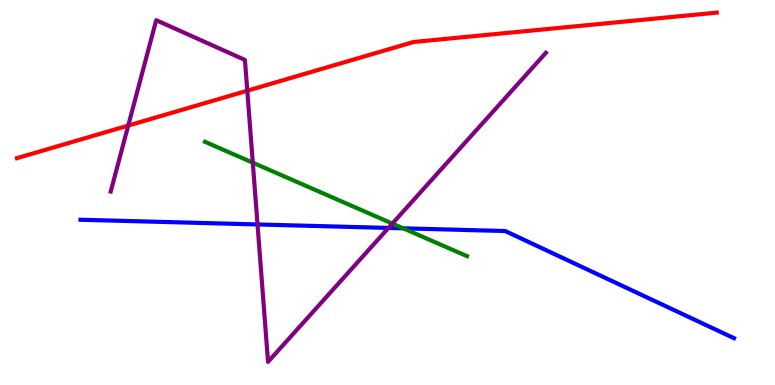[{'lines': ['blue', 'red'], 'intersections': []}, {'lines': ['green', 'red'], 'intersections': []}, {'lines': ['purple', 'red'], 'intersections': [{'x': 1.65, 'y': 6.74}, {'x': 3.19, 'y': 7.64}]}, {'lines': ['blue', 'green'], 'intersections': [{'x': 5.2, 'y': 4.07}]}, {'lines': ['blue', 'purple'], 'intersections': [{'x': 3.32, 'y': 4.17}, {'x': 5.01, 'y': 4.08}]}, {'lines': ['green', 'purple'], 'intersections': [{'x': 3.26, 'y': 5.77}, {'x': 5.06, 'y': 4.19}]}]